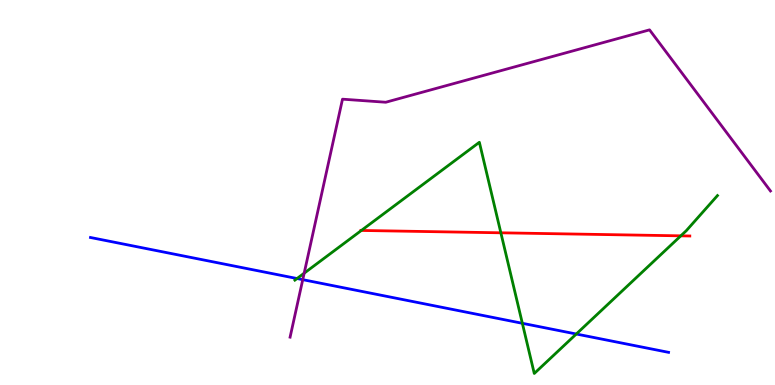[{'lines': ['blue', 'red'], 'intersections': []}, {'lines': ['green', 'red'], 'intersections': [{'x': 4.66, 'y': 4.01}, {'x': 6.46, 'y': 3.95}, {'x': 8.78, 'y': 3.87}]}, {'lines': ['purple', 'red'], 'intersections': []}, {'lines': ['blue', 'green'], 'intersections': [{'x': 3.83, 'y': 2.77}, {'x': 6.74, 'y': 1.6}, {'x': 7.44, 'y': 1.32}]}, {'lines': ['blue', 'purple'], 'intersections': [{'x': 3.91, 'y': 2.74}]}, {'lines': ['green', 'purple'], 'intersections': [{'x': 3.92, 'y': 2.9}]}]